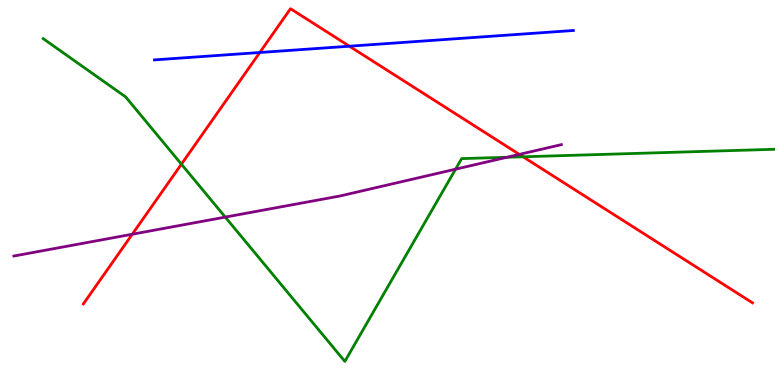[{'lines': ['blue', 'red'], 'intersections': [{'x': 3.35, 'y': 8.64}, {'x': 4.51, 'y': 8.8}]}, {'lines': ['green', 'red'], 'intersections': [{'x': 2.34, 'y': 5.74}, {'x': 6.75, 'y': 5.93}]}, {'lines': ['purple', 'red'], 'intersections': [{'x': 1.71, 'y': 3.92}, {'x': 6.7, 'y': 5.99}]}, {'lines': ['blue', 'green'], 'intersections': []}, {'lines': ['blue', 'purple'], 'intersections': []}, {'lines': ['green', 'purple'], 'intersections': [{'x': 2.91, 'y': 4.36}, {'x': 5.88, 'y': 5.61}, {'x': 6.54, 'y': 5.92}]}]